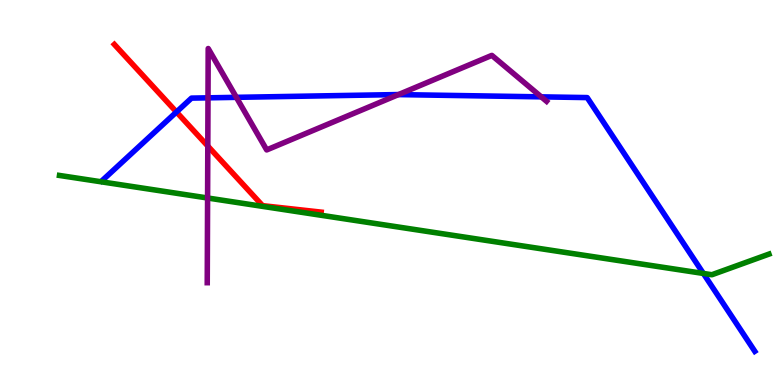[{'lines': ['blue', 'red'], 'intersections': [{'x': 2.28, 'y': 7.09}]}, {'lines': ['green', 'red'], 'intersections': []}, {'lines': ['purple', 'red'], 'intersections': [{'x': 2.68, 'y': 6.21}]}, {'lines': ['blue', 'green'], 'intersections': [{'x': 9.08, 'y': 2.9}]}, {'lines': ['blue', 'purple'], 'intersections': [{'x': 2.68, 'y': 7.46}, {'x': 3.05, 'y': 7.47}, {'x': 5.14, 'y': 7.54}, {'x': 6.98, 'y': 7.48}]}, {'lines': ['green', 'purple'], 'intersections': [{'x': 2.68, 'y': 4.86}]}]